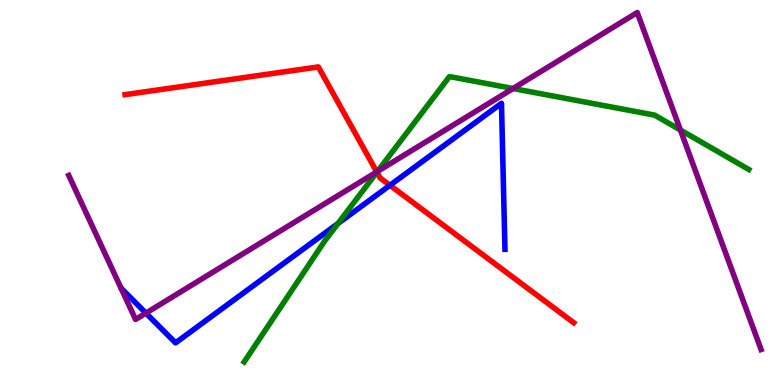[{'lines': ['blue', 'red'], 'intersections': [{'x': 5.03, 'y': 5.19}]}, {'lines': ['green', 'red'], 'intersections': [{'x': 4.86, 'y': 5.53}]}, {'lines': ['purple', 'red'], 'intersections': [{'x': 4.86, 'y': 5.53}]}, {'lines': ['blue', 'green'], 'intersections': [{'x': 4.36, 'y': 4.2}]}, {'lines': ['blue', 'purple'], 'intersections': [{'x': 1.88, 'y': 1.87}]}, {'lines': ['green', 'purple'], 'intersections': [{'x': 4.87, 'y': 5.55}, {'x': 6.62, 'y': 7.7}, {'x': 8.78, 'y': 6.62}]}]